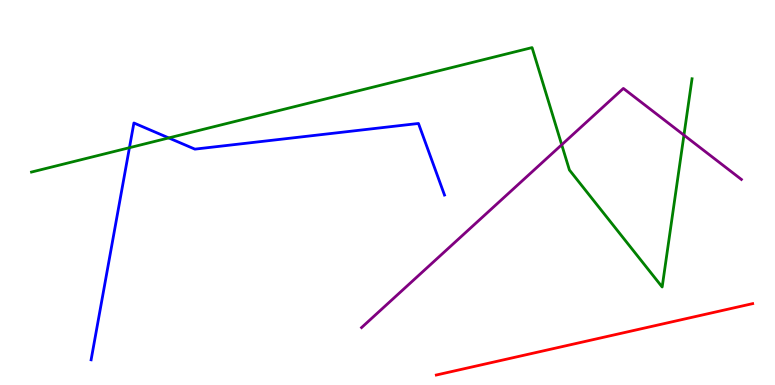[{'lines': ['blue', 'red'], 'intersections': []}, {'lines': ['green', 'red'], 'intersections': []}, {'lines': ['purple', 'red'], 'intersections': []}, {'lines': ['blue', 'green'], 'intersections': [{'x': 1.67, 'y': 6.16}, {'x': 2.18, 'y': 6.42}]}, {'lines': ['blue', 'purple'], 'intersections': []}, {'lines': ['green', 'purple'], 'intersections': [{'x': 7.25, 'y': 6.24}, {'x': 8.83, 'y': 6.49}]}]